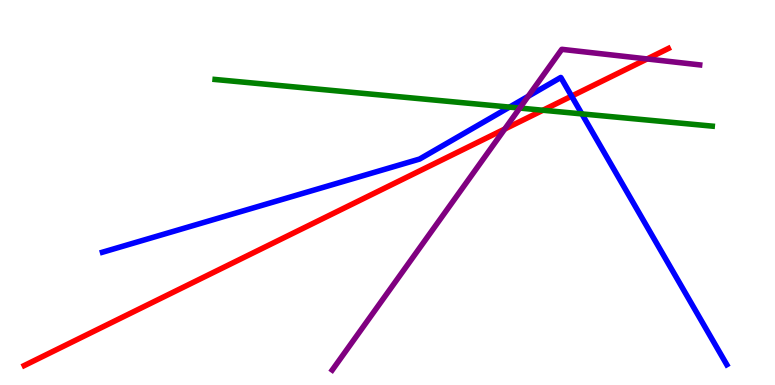[{'lines': ['blue', 'red'], 'intersections': [{'x': 7.38, 'y': 7.5}]}, {'lines': ['green', 'red'], 'intersections': [{'x': 7.01, 'y': 7.14}]}, {'lines': ['purple', 'red'], 'intersections': [{'x': 6.51, 'y': 6.65}, {'x': 8.35, 'y': 8.47}]}, {'lines': ['blue', 'green'], 'intersections': [{'x': 6.57, 'y': 7.22}, {'x': 7.51, 'y': 7.04}]}, {'lines': ['blue', 'purple'], 'intersections': [{'x': 6.81, 'y': 7.5}]}, {'lines': ['green', 'purple'], 'intersections': [{'x': 6.71, 'y': 7.19}]}]